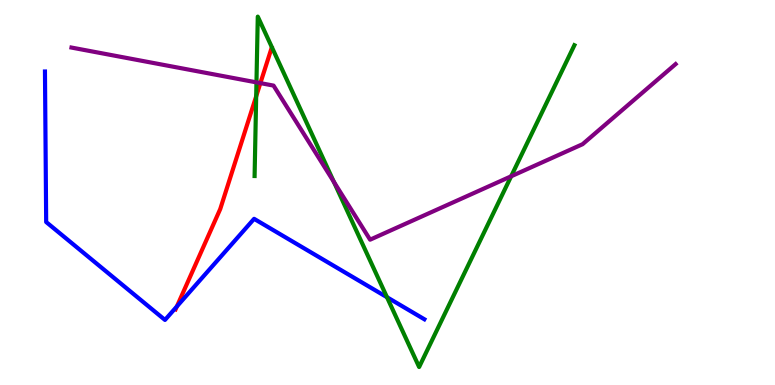[{'lines': ['blue', 'red'], 'intersections': [{'x': 2.28, 'y': 2.04}]}, {'lines': ['green', 'red'], 'intersections': [{'x': 3.31, 'y': 7.5}]}, {'lines': ['purple', 'red'], 'intersections': [{'x': 3.36, 'y': 7.84}]}, {'lines': ['blue', 'green'], 'intersections': [{'x': 4.99, 'y': 2.28}]}, {'lines': ['blue', 'purple'], 'intersections': []}, {'lines': ['green', 'purple'], 'intersections': [{'x': 3.31, 'y': 7.86}, {'x': 4.31, 'y': 5.28}, {'x': 6.6, 'y': 5.42}]}]